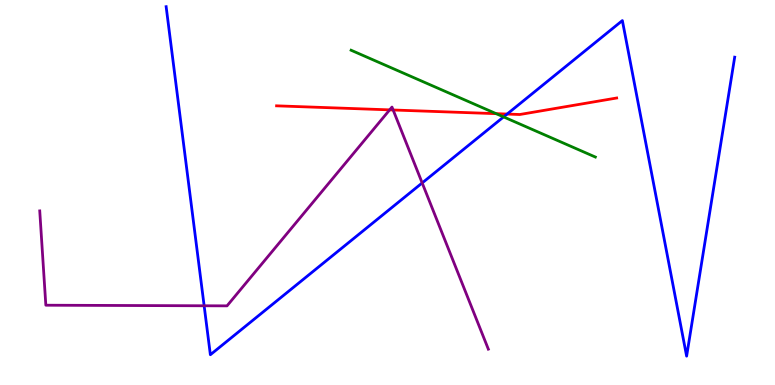[{'lines': ['blue', 'red'], 'intersections': [{'x': 6.54, 'y': 7.04}]}, {'lines': ['green', 'red'], 'intersections': [{'x': 6.4, 'y': 7.05}]}, {'lines': ['purple', 'red'], 'intersections': [{'x': 5.03, 'y': 7.15}, {'x': 5.07, 'y': 7.14}]}, {'lines': ['blue', 'green'], 'intersections': [{'x': 6.5, 'y': 6.96}]}, {'lines': ['blue', 'purple'], 'intersections': [{'x': 2.63, 'y': 2.06}, {'x': 5.45, 'y': 5.25}]}, {'lines': ['green', 'purple'], 'intersections': []}]